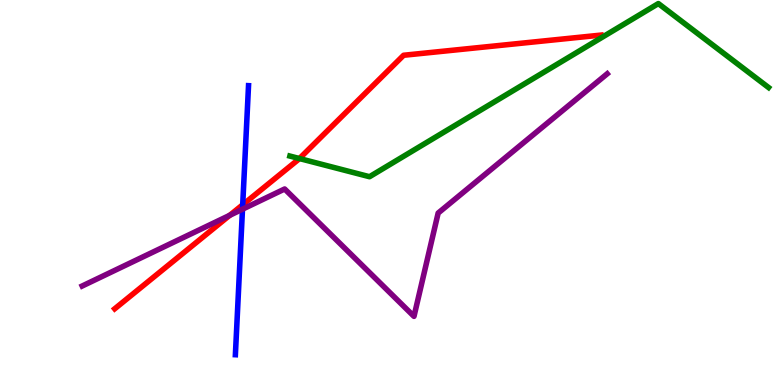[{'lines': ['blue', 'red'], 'intersections': [{'x': 3.13, 'y': 4.68}]}, {'lines': ['green', 'red'], 'intersections': [{'x': 3.86, 'y': 5.88}]}, {'lines': ['purple', 'red'], 'intersections': [{'x': 2.96, 'y': 4.41}]}, {'lines': ['blue', 'green'], 'intersections': []}, {'lines': ['blue', 'purple'], 'intersections': [{'x': 3.13, 'y': 4.57}]}, {'lines': ['green', 'purple'], 'intersections': []}]